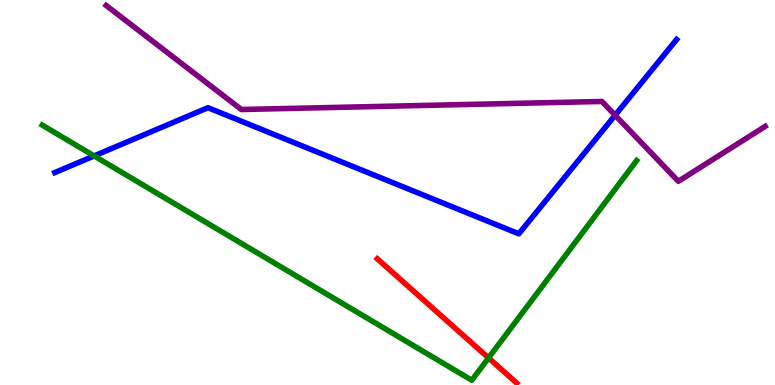[{'lines': ['blue', 'red'], 'intersections': []}, {'lines': ['green', 'red'], 'intersections': [{'x': 6.3, 'y': 0.703}]}, {'lines': ['purple', 'red'], 'intersections': []}, {'lines': ['blue', 'green'], 'intersections': [{'x': 1.21, 'y': 5.95}]}, {'lines': ['blue', 'purple'], 'intersections': [{'x': 7.94, 'y': 7.01}]}, {'lines': ['green', 'purple'], 'intersections': []}]